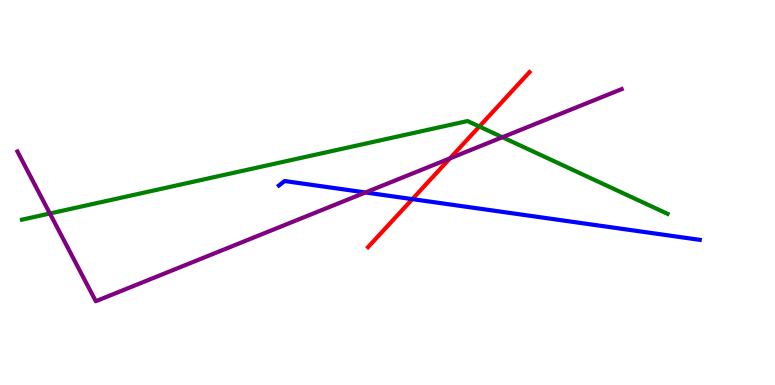[{'lines': ['blue', 'red'], 'intersections': [{'x': 5.32, 'y': 4.83}]}, {'lines': ['green', 'red'], 'intersections': [{'x': 6.18, 'y': 6.71}]}, {'lines': ['purple', 'red'], 'intersections': [{'x': 5.81, 'y': 5.89}]}, {'lines': ['blue', 'green'], 'intersections': []}, {'lines': ['blue', 'purple'], 'intersections': [{'x': 4.71, 'y': 5.0}]}, {'lines': ['green', 'purple'], 'intersections': [{'x': 0.644, 'y': 4.45}, {'x': 6.48, 'y': 6.44}]}]